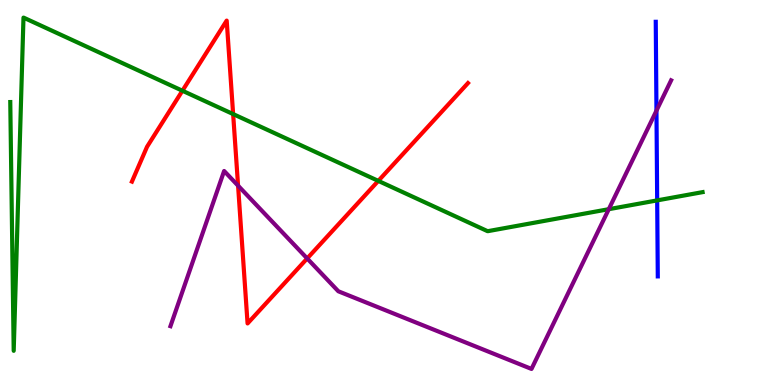[{'lines': ['blue', 'red'], 'intersections': []}, {'lines': ['green', 'red'], 'intersections': [{'x': 2.35, 'y': 7.64}, {'x': 3.01, 'y': 7.04}, {'x': 4.88, 'y': 5.3}]}, {'lines': ['purple', 'red'], 'intersections': [{'x': 3.07, 'y': 5.18}, {'x': 3.96, 'y': 3.29}]}, {'lines': ['blue', 'green'], 'intersections': [{'x': 8.48, 'y': 4.8}]}, {'lines': ['blue', 'purple'], 'intersections': [{'x': 8.47, 'y': 7.13}]}, {'lines': ['green', 'purple'], 'intersections': [{'x': 7.86, 'y': 4.57}]}]